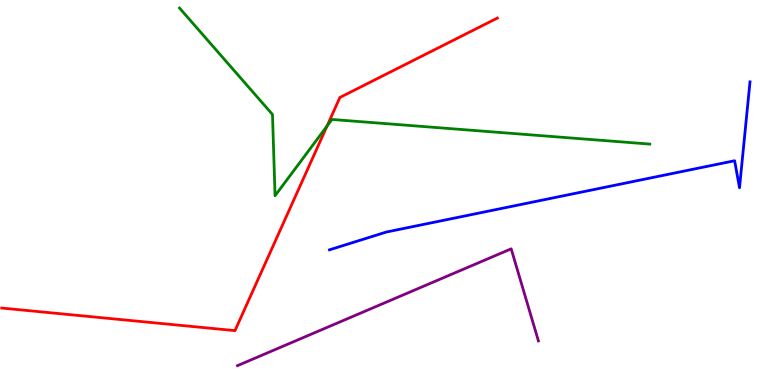[{'lines': ['blue', 'red'], 'intersections': []}, {'lines': ['green', 'red'], 'intersections': [{'x': 4.22, 'y': 6.73}]}, {'lines': ['purple', 'red'], 'intersections': []}, {'lines': ['blue', 'green'], 'intersections': []}, {'lines': ['blue', 'purple'], 'intersections': []}, {'lines': ['green', 'purple'], 'intersections': []}]